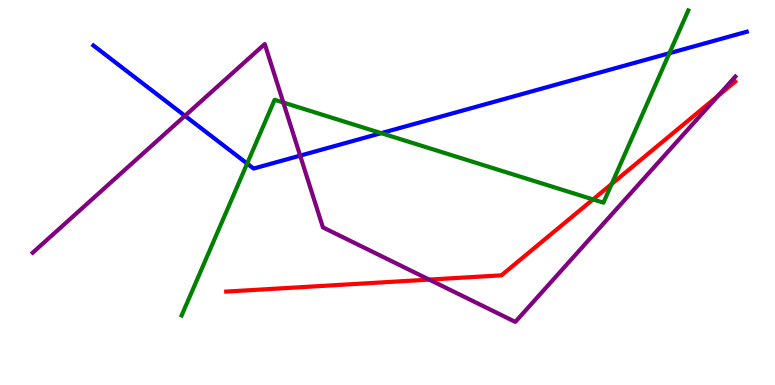[{'lines': ['blue', 'red'], 'intersections': []}, {'lines': ['green', 'red'], 'intersections': [{'x': 7.65, 'y': 4.82}, {'x': 7.89, 'y': 5.22}]}, {'lines': ['purple', 'red'], 'intersections': [{'x': 5.54, 'y': 2.74}, {'x': 9.27, 'y': 7.52}]}, {'lines': ['blue', 'green'], 'intersections': [{'x': 3.19, 'y': 5.75}, {'x': 4.92, 'y': 6.54}, {'x': 8.64, 'y': 8.62}]}, {'lines': ['blue', 'purple'], 'intersections': [{'x': 2.39, 'y': 6.99}, {'x': 3.87, 'y': 5.96}]}, {'lines': ['green', 'purple'], 'intersections': [{'x': 3.66, 'y': 7.34}]}]